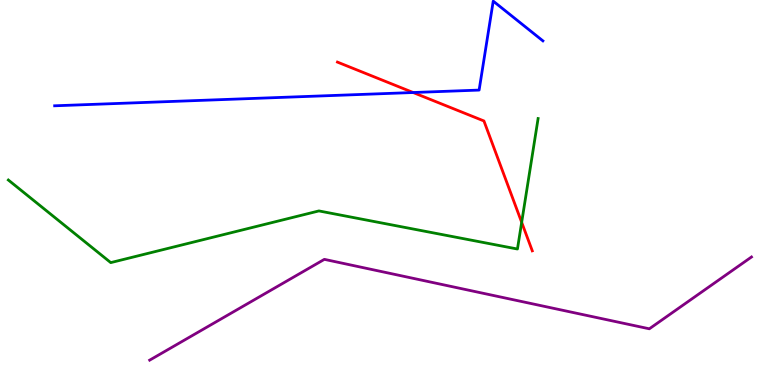[{'lines': ['blue', 'red'], 'intersections': [{'x': 5.33, 'y': 7.6}]}, {'lines': ['green', 'red'], 'intersections': [{'x': 6.73, 'y': 4.23}]}, {'lines': ['purple', 'red'], 'intersections': []}, {'lines': ['blue', 'green'], 'intersections': []}, {'lines': ['blue', 'purple'], 'intersections': []}, {'lines': ['green', 'purple'], 'intersections': []}]